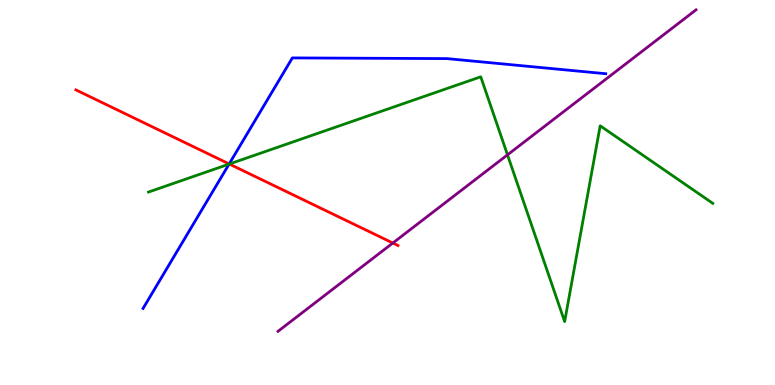[{'lines': ['blue', 'red'], 'intersections': [{'x': 2.96, 'y': 5.74}]}, {'lines': ['green', 'red'], 'intersections': [{'x': 2.96, 'y': 5.74}]}, {'lines': ['purple', 'red'], 'intersections': [{'x': 5.07, 'y': 3.69}]}, {'lines': ['blue', 'green'], 'intersections': [{'x': 2.96, 'y': 5.74}]}, {'lines': ['blue', 'purple'], 'intersections': []}, {'lines': ['green', 'purple'], 'intersections': [{'x': 6.55, 'y': 5.98}]}]